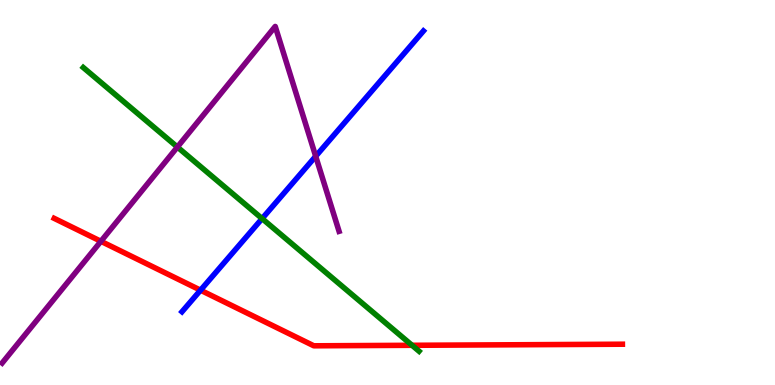[{'lines': ['blue', 'red'], 'intersections': [{'x': 2.59, 'y': 2.46}]}, {'lines': ['green', 'red'], 'intersections': [{'x': 5.32, 'y': 1.03}]}, {'lines': ['purple', 'red'], 'intersections': [{'x': 1.3, 'y': 3.73}]}, {'lines': ['blue', 'green'], 'intersections': [{'x': 3.38, 'y': 4.32}]}, {'lines': ['blue', 'purple'], 'intersections': [{'x': 4.07, 'y': 5.94}]}, {'lines': ['green', 'purple'], 'intersections': [{'x': 2.29, 'y': 6.18}]}]